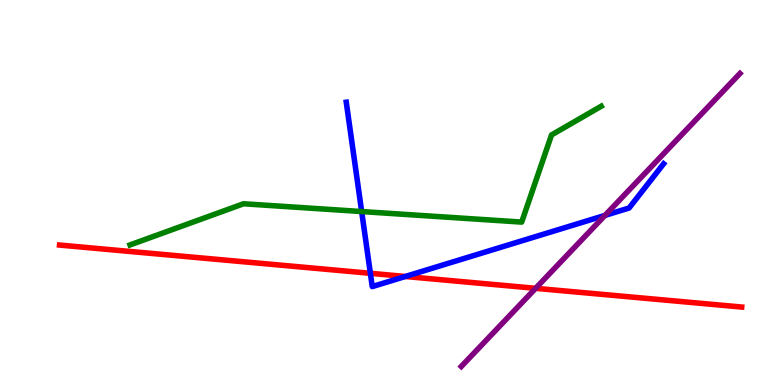[{'lines': ['blue', 'red'], 'intersections': [{'x': 4.78, 'y': 2.9}, {'x': 5.23, 'y': 2.82}]}, {'lines': ['green', 'red'], 'intersections': []}, {'lines': ['purple', 'red'], 'intersections': [{'x': 6.91, 'y': 2.51}]}, {'lines': ['blue', 'green'], 'intersections': [{'x': 4.67, 'y': 4.51}]}, {'lines': ['blue', 'purple'], 'intersections': [{'x': 7.81, 'y': 4.41}]}, {'lines': ['green', 'purple'], 'intersections': []}]